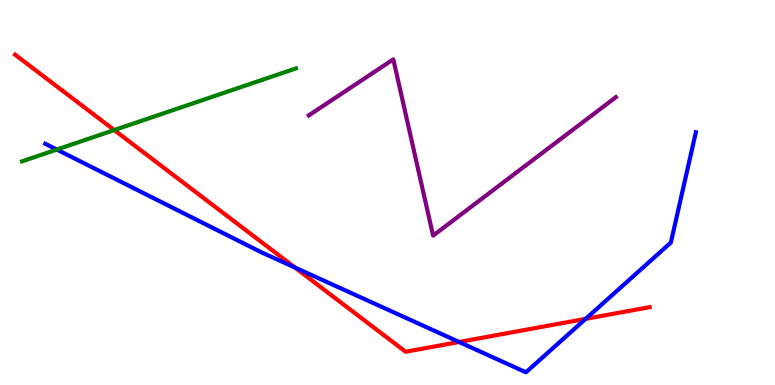[{'lines': ['blue', 'red'], 'intersections': [{'x': 3.81, 'y': 3.05}, {'x': 5.92, 'y': 1.12}, {'x': 7.56, 'y': 1.72}]}, {'lines': ['green', 'red'], 'intersections': [{'x': 1.47, 'y': 6.62}]}, {'lines': ['purple', 'red'], 'intersections': []}, {'lines': ['blue', 'green'], 'intersections': [{'x': 0.733, 'y': 6.12}]}, {'lines': ['blue', 'purple'], 'intersections': []}, {'lines': ['green', 'purple'], 'intersections': []}]